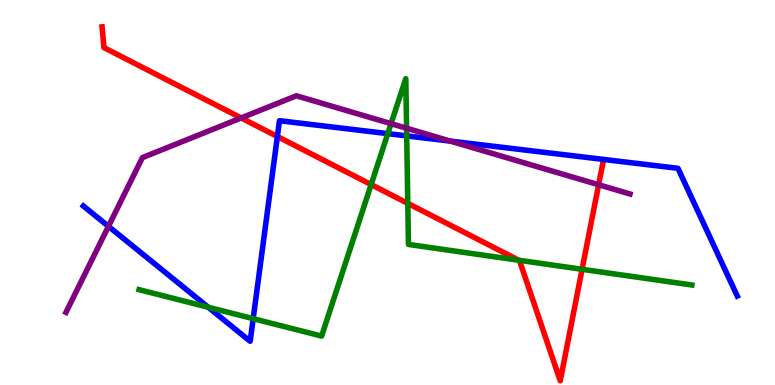[{'lines': ['blue', 'red'], 'intersections': [{'x': 3.58, 'y': 6.45}]}, {'lines': ['green', 'red'], 'intersections': [{'x': 4.79, 'y': 5.21}, {'x': 5.26, 'y': 4.72}, {'x': 6.69, 'y': 3.24}, {'x': 7.51, 'y': 3.01}]}, {'lines': ['purple', 'red'], 'intersections': [{'x': 3.11, 'y': 6.94}, {'x': 7.72, 'y': 5.2}]}, {'lines': ['blue', 'green'], 'intersections': [{'x': 2.69, 'y': 2.02}, {'x': 3.27, 'y': 1.72}, {'x': 5.0, 'y': 6.53}, {'x': 5.25, 'y': 6.47}]}, {'lines': ['blue', 'purple'], 'intersections': [{'x': 1.4, 'y': 4.12}, {'x': 5.81, 'y': 6.33}]}, {'lines': ['green', 'purple'], 'intersections': [{'x': 5.05, 'y': 6.79}, {'x': 5.25, 'y': 6.67}]}]